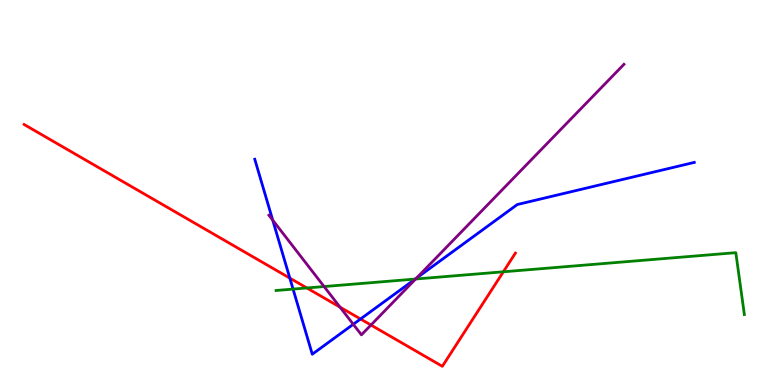[{'lines': ['blue', 'red'], 'intersections': [{'x': 3.74, 'y': 2.78}, {'x': 4.65, 'y': 1.71}]}, {'lines': ['green', 'red'], 'intersections': [{'x': 3.96, 'y': 2.52}, {'x': 6.49, 'y': 2.94}]}, {'lines': ['purple', 'red'], 'intersections': [{'x': 4.39, 'y': 2.02}, {'x': 4.79, 'y': 1.56}]}, {'lines': ['blue', 'green'], 'intersections': [{'x': 3.78, 'y': 2.49}, {'x': 5.36, 'y': 2.75}]}, {'lines': ['blue', 'purple'], 'intersections': [{'x': 3.52, 'y': 4.28}, {'x': 4.56, 'y': 1.58}, {'x': 5.37, 'y': 2.77}]}, {'lines': ['green', 'purple'], 'intersections': [{'x': 4.18, 'y': 2.56}, {'x': 5.36, 'y': 2.75}]}]